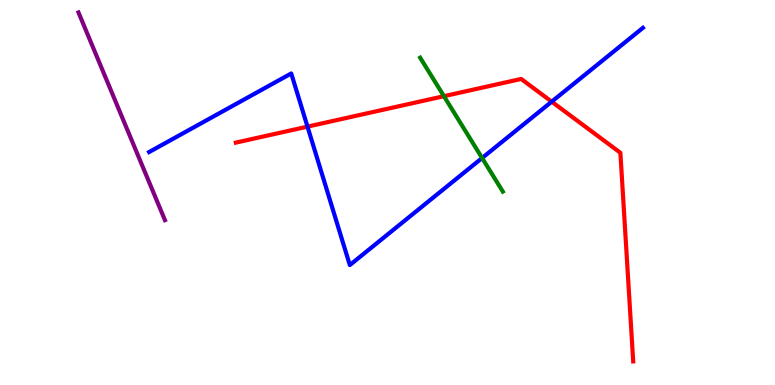[{'lines': ['blue', 'red'], 'intersections': [{'x': 3.97, 'y': 6.71}, {'x': 7.12, 'y': 7.36}]}, {'lines': ['green', 'red'], 'intersections': [{'x': 5.73, 'y': 7.5}]}, {'lines': ['purple', 'red'], 'intersections': []}, {'lines': ['blue', 'green'], 'intersections': [{'x': 6.22, 'y': 5.9}]}, {'lines': ['blue', 'purple'], 'intersections': []}, {'lines': ['green', 'purple'], 'intersections': []}]